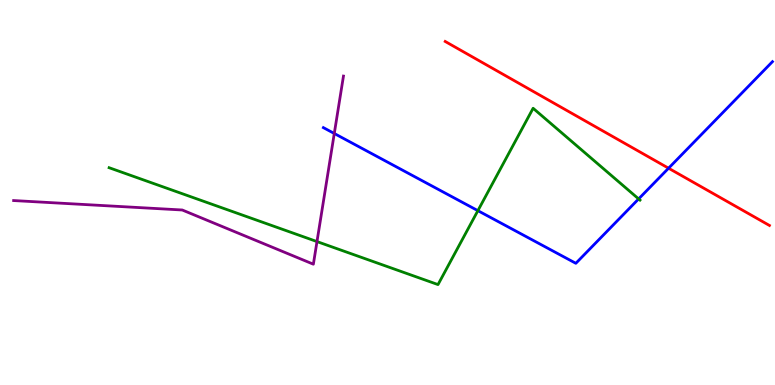[{'lines': ['blue', 'red'], 'intersections': [{'x': 8.63, 'y': 5.63}]}, {'lines': ['green', 'red'], 'intersections': []}, {'lines': ['purple', 'red'], 'intersections': []}, {'lines': ['blue', 'green'], 'intersections': [{'x': 6.17, 'y': 4.53}, {'x': 8.24, 'y': 4.83}]}, {'lines': ['blue', 'purple'], 'intersections': [{'x': 4.31, 'y': 6.53}]}, {'lines': ['green', 'purple'], 'intersections': [{'x': 4.09, 'y': 3.73}]}]